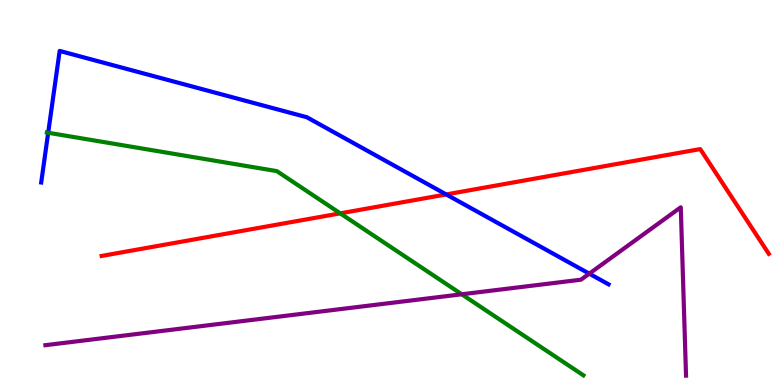[{'lines': ['blue', 'red'], 'intersections': [{'x': 5.76, 'y': 4.95}]}, {'lines': ['green', 'red'], 'intersections': [{'x': 4.39, 'y': 4.46}]}, {'lines': ['purple', 'red'], 'intersections': []}, {'lines': ['blue', 'green'], 'intersections': [{'x': 0.622, 'y': 6.55}]}, {'lines': ['blue', 'purple'], 'intersections': [{'x': 7.6, 'y': 2.89}]}, {'lines': ['green', 'purple'], 'intersections': [{'x': 5.96, 'y': 2.36}]}]